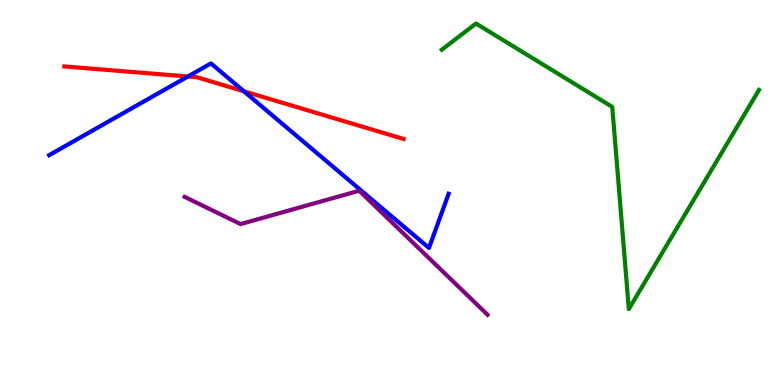[{'lines': ['blue', 'red'], 'intersections': [{'x': 2.42, 'y': 8.01}, {'x': 3.15, 'y': 7.63}]}, {'lines': ['green', 'red'], 'intersections': []}, {'lines': ['purple', 'red'], 'intersections': []}, {'lines': ['blue', 'green'], 'intersections': []}, {'lines': ['blue', 'purple'], 'intersections': []}, {'lines': ['green', 'purple'], 'intersections': []}]